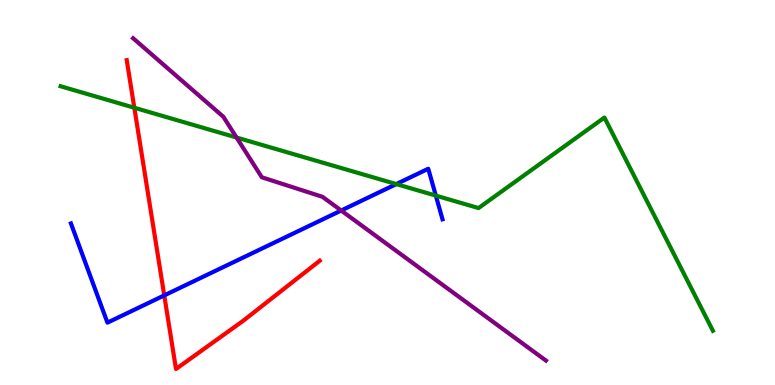[{'lines': ['blue', 'red'], 'intersections': [{'x': 2.12, 'y': 2.33}]}, {'lines': ['green', 'red'], 'intersections': [{'x': 1.73, 'y': 7.2}]}, {'lines': ['purple', 'red'], 'intersections': []}, {'lines': ['blue', 'green'], 'intersections': [{'x': 5.11, 'y': 5.22}, {'x': 5.62, 'y': 4.92}]}, {'lines': ['blue', 'purple'], 'intersections': [{'x': 4.4, 'y': 4.53}]}, {'lines': ['green', 'purple'], 'intersections': [{'x': 3.05, 'y': 6.43}]}]